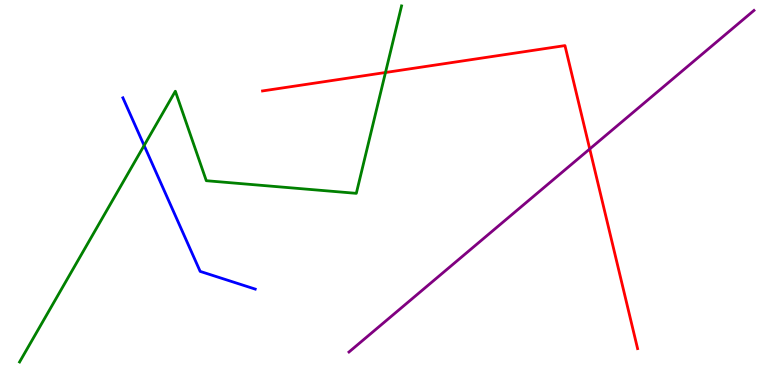[{'lines': ['blue', 'red'], 'intersections': []}, {'lines': ['green', 'red'], 'intersections': [{'x': 4.97, 'y': 8.12}]}, {'lines': ['purple', 'red'], 'intersections': [{'x': 7.61, 'y': 6.13}]}, {'lines': ['blue', 'green'], 'intersections': [{'x': 1.86, 'y': 6.22}]}, {'lines': ['blue', 'purple'], 'intersections': []}, {'lines': ['green', 'purple'], 'intersections': []}]